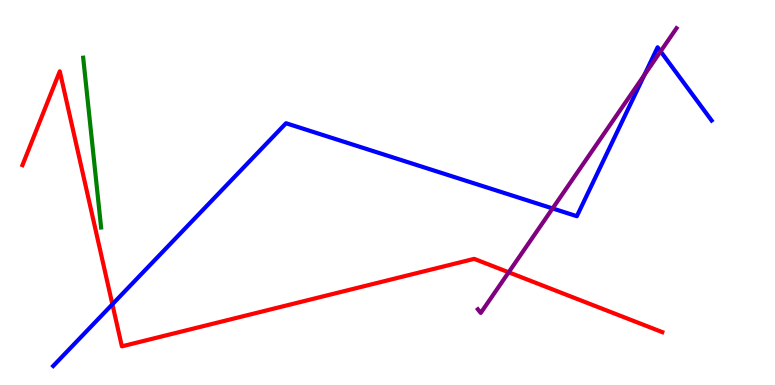[{'lines': ['blue', 'red'], 'intersections': [{'x': 1.45, 'y': 2.1}]}, {'lines': ['green', 'red'], 'intersections': []}, {'lines': ['purple', 'red'], 'intersections': [{'x': 6.56, 'y': 2.93}]}, {'lines': ['blue', 'green'], 'intersections': []}, {'lines': ['blue', 'purple'], 'intersections': [{'x': 7.13, 'y': 4.59}, {'x': 8.31, 'y': 8.05}, {'x': 8.52, 'y': 8.67}]}, {'lines': ['green', 'purple'], 'intersections': []}]